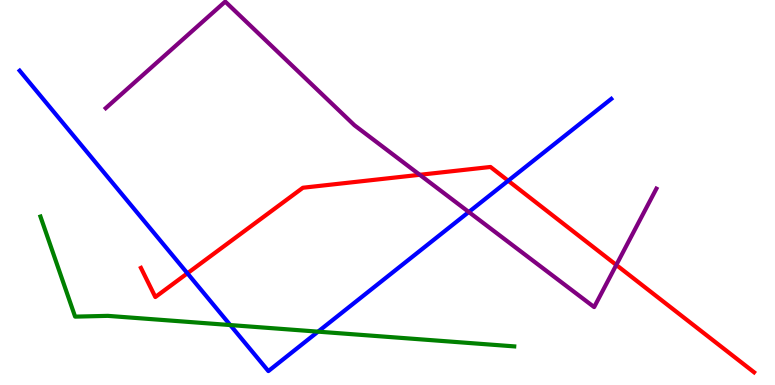[{'lines': ['blue', 'red'], 'intersections': [{'x': 2.42, 'y': 2.9}, {'x': 6.56, 'y': 5.31}]}, {'lines': ['green', 'red'], 'intersections': []}, {'lines': ['purple', 'red'], 'intersections': [{'x': 5.42, 'y': 5.46}, {'x': 7.95, 'y': 3.12}]}, {'lines': ['blue', 'green'], 'intersections': [{'x': 2.97, 'y': 1.56}, {'x': 4.1, 'y': 1.39}]}, {'lines': ['blue', 'purple'], 'intersections': [{'x': 6.05, 'y': 4.49}]}, {'lines': ['green', 'purple'], 'intersections': []}]